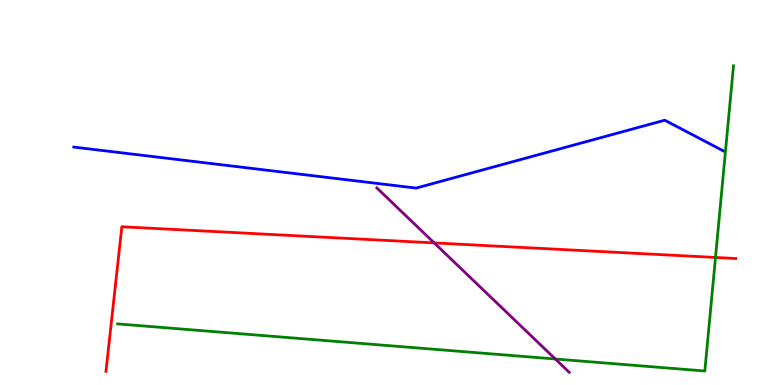[{'lines': ['blue', 'red'], 'intersections': []}, {'lines': ['green', 'red'], 'intersections': [{'x': 9.23, 'y': 3.31}]}, {'lines': ['purple', 'red'], 'intersections': [{'x': 5.6, 'y': 3.69}]}, {'lines': ['blue', 'green'], 'intersections': []}, {'lines': ['blue', 'purple'], 'intersections': []}, {'lines': ['green', 'purple'], 'intersections': [{'x': 7.17, 'y': 0.675}]}]